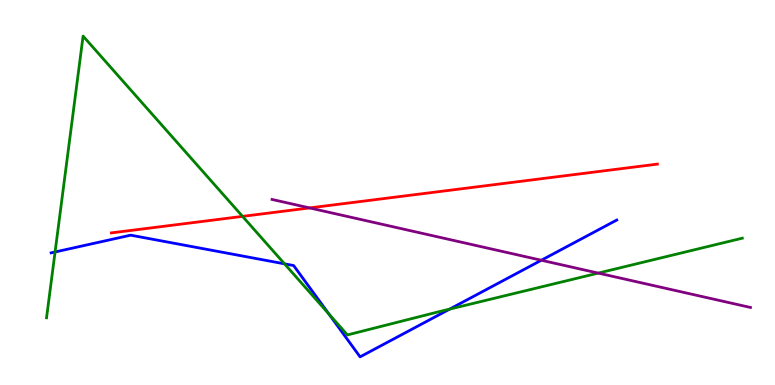[{'lines': ['blue', 'red'], 'intersections': []}, {'lines': ['green', 'red'], 'intersections': [{'x': 3.13, 'y': 4.38}]}, {'lines': ['purple', 'red'], 'intersections': [{'x': 3.99, 'y': 4.6}]}, {'lines': ['blue', 'green'], 'intersections': [{'x': 0.711, 'y': 3.46}, {'x': 3.67, 'y': 3.15}, {'x': 4.24, 'y': 1.84}, {'x': 5.8, 'y': 1.97}]}, {'lines': ['blue', 'purple'], 'intersections': [{'x': 6.98, 'y': 3.24}]}, {'lines': ['green', 'purple'], 'intersections': [{'x': 7.72, 'y': 2.91}]}]